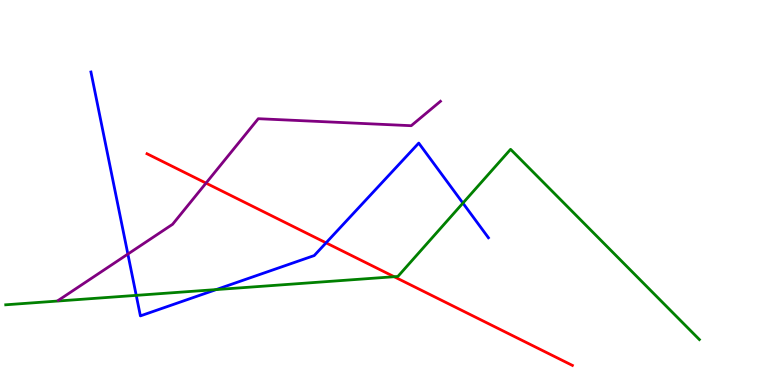[{'lines': ['blue', 'red'], 'intersections': [{'x': 4.21, 'y': 3.69}]}, {'lines': ['green', 'red'], 'intersections': [{'x': 5.09, 'y': 2.81}]}, {'lines': ['purple', 'red'], 'intersections': [{'x': 2.66, 'y': 5.24}]}, {'lines': ['blue', 'green'], 'intersections': [{'x': 1.76, 'y': 2.33}, {'x': 2.79, 'y': 2.48}, {'x': 5.97, 'y': 4.72}]}, {'lines': ['blue', 'purple'], 'intersections': [{'x': 1.65, 'y': 3.4}]}, {'lines': ['green', 'purple'], 'intersections': []}]